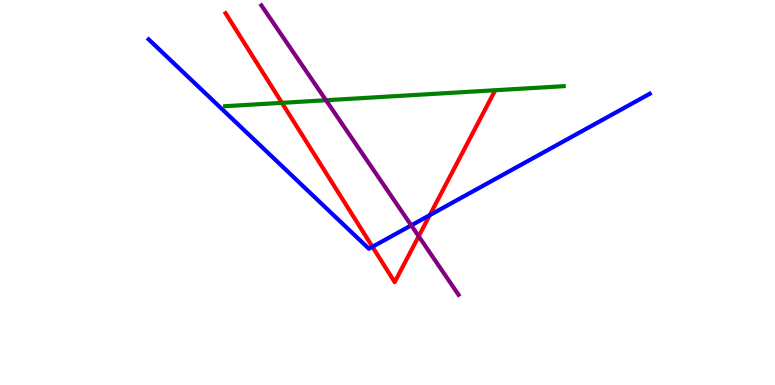[{'lines': ['blue', 'red'], 'intersections': [{'x': 4.81, 'y': 3.59}, {'x': 5.55, 'y': 4.41}]}, {'lines': ['green', 'red'], 'intersections': [{'x': 3.64, 'y': 7.33}]}, {'lines': ['purple', 'red'], 'intersections': [{'x': 5.4, 'y': 3.86}]}, {'lines': ['blue', 'green'], 'intersections': []}, {'lines': ['blue', 'purple'], 'intersections': [{'x': 5.31, 'y': 4.15}]}, {'lines': ['green', 'purple'], 'intersections': [{'x': 4.21, 'y': 7.4}]}]